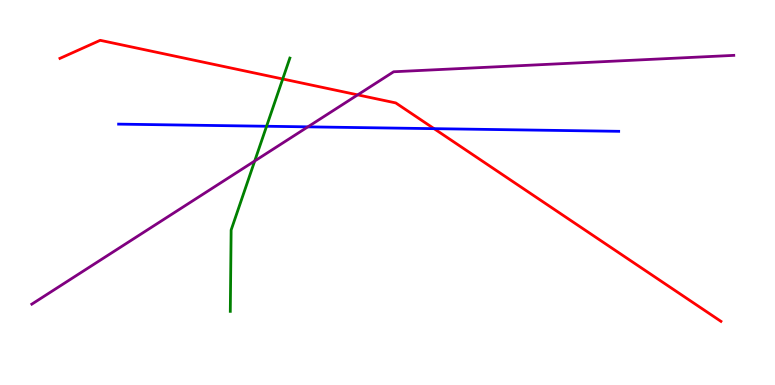[{'lines': ['blue', 'red'], 'intersections': [{'x': 5.6, 'y': 6.66}]}, {'lines': ['green', 'red'], 'intersections': [{'x': 3.65, 'y': 7.95}]}, {'lines': ['purple', 'red'], 'intersections': [{'x': 4.62, 'y': 7.54}]}, {'lines': ['blue', 'green'], 'intersections': [{'x': 3.44, 'y': 6.72}]}, {'lines': ['blue', 'purple'], 'intersections': [{'x': 3.97, 'y': 6.71}]}, {'lines': ['green', 'purple'], 'intersections': [{'x': 3.29, 'y': 5.82}]}]